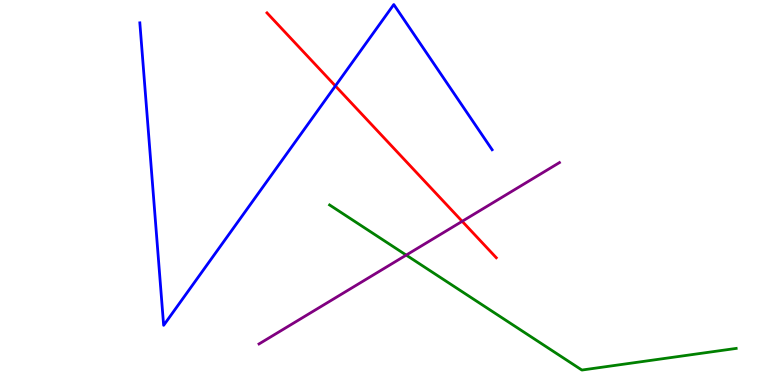[{'lines': ['blue', 'red'], 'intersections': [{'x': 4.33, 'y': 7.77}]}, {'lines': ['green', 'red'], 'intersections': []}, {'lines': ['purple', 'red'], 'intersections': [{'x': 5.96, 'y': 4.25}]}, {'lines': ['blue', 'green'], 'intersections': []}, {'lines': ['blue', 'purple'], 'intersections': []}, {'lines': ['green', 'purple'], 'intersections': [{'x': 5.24, 'y': 3.37}]}]